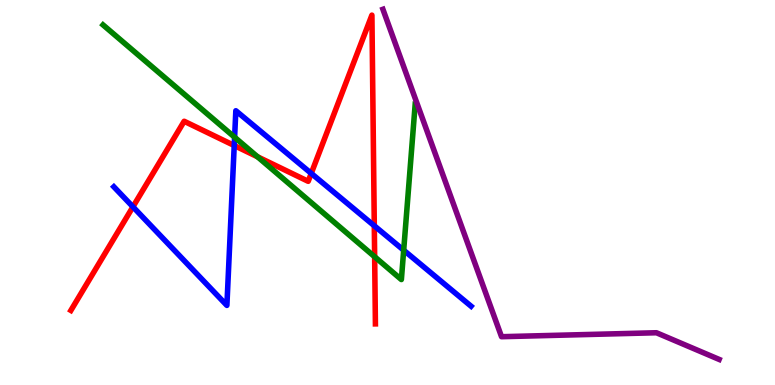[{'lines': ['blue', 'red'], 'intersections': [{'x': 1.72, 'y': 4.63}, {'x': 3.02, 'y': 6.22}, {'x': 4.02, 'y': 5.5}, {'x': 4.83, 'y': 4.14}]}, {'lines': ['green', 'red'], 'intersections': [{'x': 3.32, 'y': 5.93}, {'x': 4.83, 'y': 3.33}]}, {'lines': ['purple', 'red'], 'intersections': []}, {'lines': ['blue', 'green'], 'intersections': [{'x': 3.03, 'y': 6.44}, {'x': 5.21, 'y': 3.5}]}, {'lines': ['blue', 'purple'], 'intersections': []}, {'lines': ['green', 'purple'], 'intersections': []}]